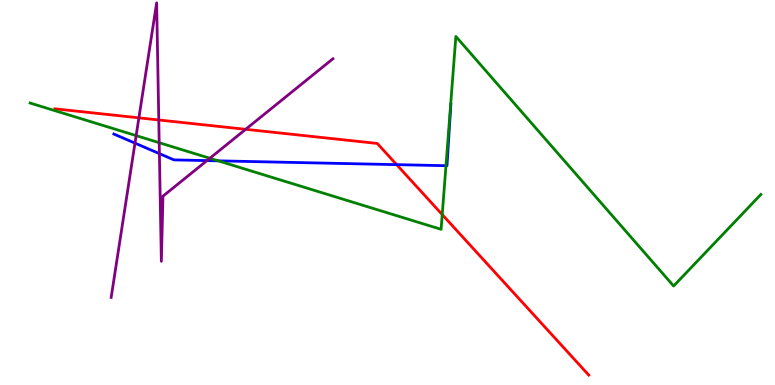[{'lines': ['blue', 'red'], 'intersections': [{'x': 5.12, 'y': 5.72}]}, {'lines': ['green', 'red'], 'intersections': [{'x': 5.71, 'y': 4.43}]}, {'lines': ['purple', 'red'], 'intersections': [{'x': 1.79, 'y': 6.94}, {'x': 2.05, 'y': 6.88}, {'x': 3.17, 'y': 6.64}]}, {'lines': ['blue', 'green'], 'intersections': [{'x': 2.82, 'y': 5.82}, {'x': 5.75, 'y': 5.7}]}, {'lines': ['blue', 'purple'], 'intersections': [{'x': 1.74, 'y': 6.28}, {'x': 2.06, 'y': 6.01}, {'x': 2.67, 'y': 5.83}]}, {'lines': ['green', 'purple'], 'intersections': [{'x': 1.76, 'y': 6.48}, {'x': 2.05, 'y': 6.29}, {'x': 2.71, 'y': 5.89}]}]